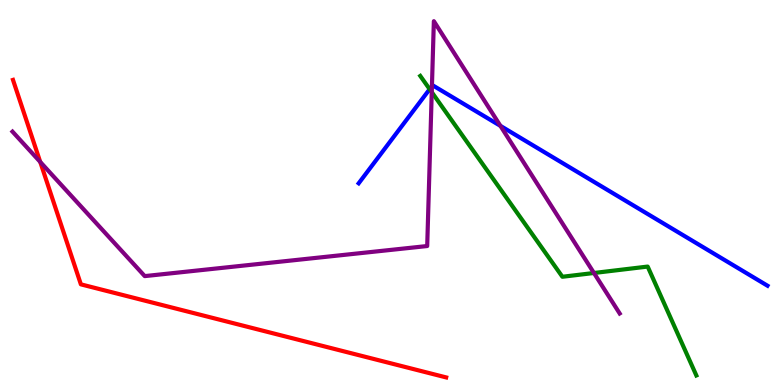[{'lines': ['blue', 'red'], 'intersections': []}, {'lines': ['green', 'red'], 'intersections': []}, {'lines': ['purple', 'red'], 'intersections': [{'x': 0.519, 'y': 5.79}]}, {'lines': ['blue', 'green'], 'intersections': [{'x': 5.54, 'y': 7.68}]}, {'lines': ['blue', 'purple'], 'intersections': [{'x': 5.57, 'y': 7.76}, {'x': 6.46, 'y': 6.73}]}, {'lines': ['green', 'purple'], 'intersections': [{'x': 5.57, 'y': 7.61}, {'x': 7.66, 'y': 2.91}]}]